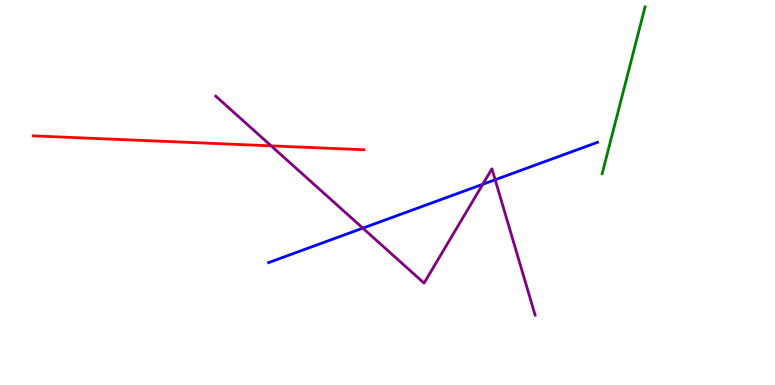[{'lines': ['blue', 'red'], 'intersections': []}, {'lines': ['green', 'red'], 'intersections': []}, {'lines': ['purple', 'red'], 'intersections': [{'x': 3.5, 'y': 6.21}]}, {'lines': ['blue', 'green'], 'intersections': []}, {'lines': ['blue', 'purple'], 'intersections': [{'x': 4.68, 'y': 4.07}, {'x': 6.23, 'y': 5.21}, {'x': 6.39, 'y': 5.33}]}, {'lines': ['green', 'purple'], 'intersections': []}]